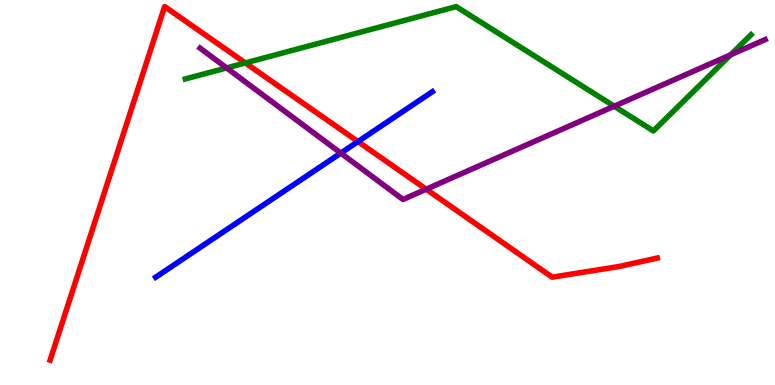[{'lines': ['blue', 'red'], 'intersections': [{'x': 4.62, 'y': 6.32}]}, {'lines': ['green', 'red'], 'intersections': [{'x': 3.17, 'y': 8.37}]}, {'lines': ['purple', 'red'], 'intersections': [{'x': 5.5, 'y': 5.09}]}, {'lines': ['blue', 'green'], 'intersections': []}, {'lines': ['blue', 'purple'], 'intersections': [{'x': 4.4, 'y': 6.02}]}, {'lines': ['green', 'purple'], 'intersections': [{'x': 2.92, 'y': 8.24}, {'x': 7.93, 'y': 7.24}, {'x': 9.43, 'y': 8.58}]}]